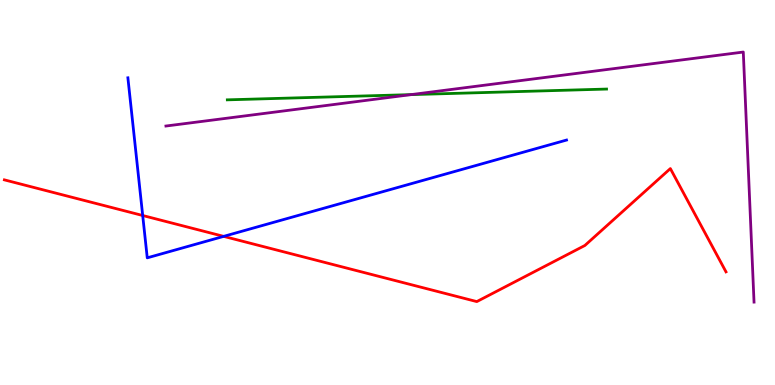[{'lines': ['blue', 'red'], 'intersections': [{'x': 1.84, 'y': 4.4}, {'x': 2.89, 'y': 3.86}]}, {'lines': ['green', 'red'], 'intersections': []}, {'lines': ['purple', 'red'], 'intersections': []}, {'lines': ['blue', 'green'], 'intersections': []}, {'lines': ['blue', 'purple'], 'intersections': []}, {'lines': ['green', 'purple'], 'intersections': [{'x': 5.3, 'y': 7.54}]}]